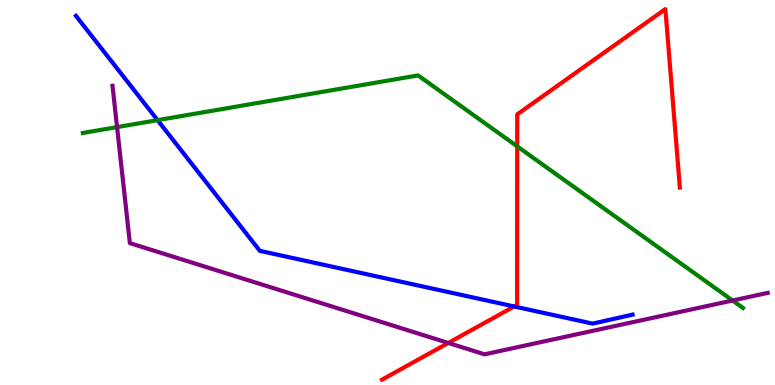[{'lines': ['blue', 'red'], 'intersections': [{'x': 6.63, 'y': 2.04}]}, {'lines': ['green', 'red'], 'intersections': [{'x': 6.67, 'y': 6.2}]}, {'lines': ['purple', 'red'], 'intersections': [{'x': 5.78, 'y': 1.09}]}, {'lines': ['blue', 'green'], 'intersections': [{'x': 2.03, 'y': 6.88}]}, {'lines': ['blue', 'purple'], 'intersections': []}, {'lines': ['green', 'purple'], 'intersections': [{'x': 1.51, 'y': 6.7}, {'x': 9.45, 'y': 2.19}]}]